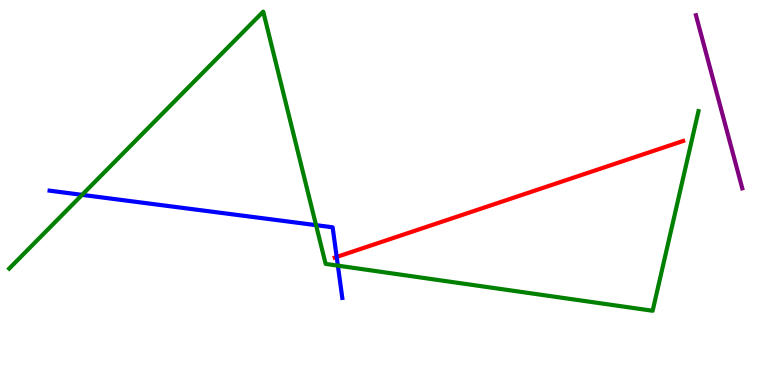[{'lines': ['blue', 'red'], 'intersections': [{'x': 4.34, 'y': 3.33}]}, {'lines': ['green', 'red'], 'intersections': []}, {'lines': ['purple', 'red'], 'intersections': []}, {'lines': ['blue', 'green'], 'intersections': [{'x': 1.06, 'y': 4.94}, {'x': 4.08, 'y': 4.15}, {'x': 4.36, 'y': 3.1}]}, {'lines': ['blue', 'purple'], 'intersections': []}, {'lines': ['green', 'purple'], 'intersections': []}]